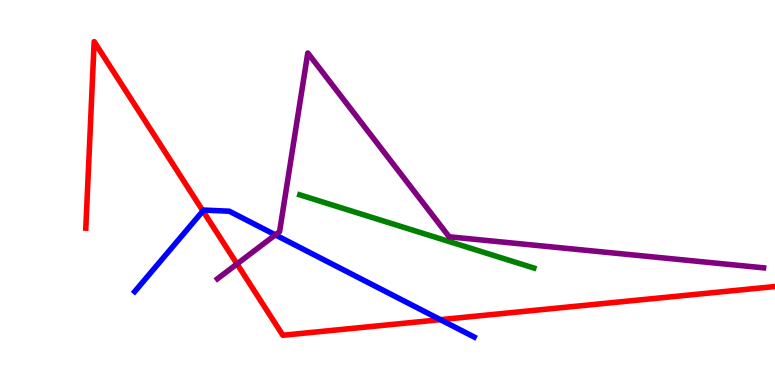[{'lines': ['blue', 'red'], 'intersections': [{'x': 2.62, 'y': 4.52}, {'x': 5.68, 'y': 1.7}]}, {'lines': ['green', 'red'], 'intersections': []}, {'lines': ['purple', 'red'], 'intersections': [{'x': 3.06, 'y': 3.14}]}, {'lines': ['blue', 'green'], 'intersections': []}, {'lines': ['blue', 'purple'], 'intersections': [{'x': 3.55, 'y': 3.9}]}, {'lines': ['green', 'purple'], 'intersections': []}]